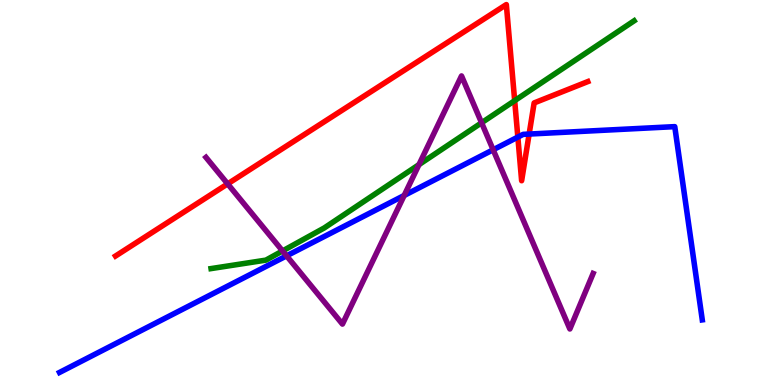[{'lines': ['blue', 'red'], 'intersections': [{'x': 6.68, 'y': 6.44}, {'x': 6.83, 'y': 6.52}]}, {'lines': ['green', 'red'], 'intersections': [{'x': 6.64, 'y': 7.39}]}, {'lines': ['purple', 'red'], 'intersections': [{'x': 2.94, 'y': 5.22}]}, {'lines': ['blue', 'green'], 'intersections': []}, {'lines': ['blue', 'purple'], 'intersections': [{'x': 3.7, 'y': 3.35}, {'x': 5.22, 'y': 4.92}, {'x': 6.36, 'y': 6.11}]}, {'lines': ['green', 'purple'], 'intersections': [{'x': 3.65, 'y': 3.48}, {'x': 5.41, 'y': 5.72}, {'x': 6.21, 'y': 6.81}]}]